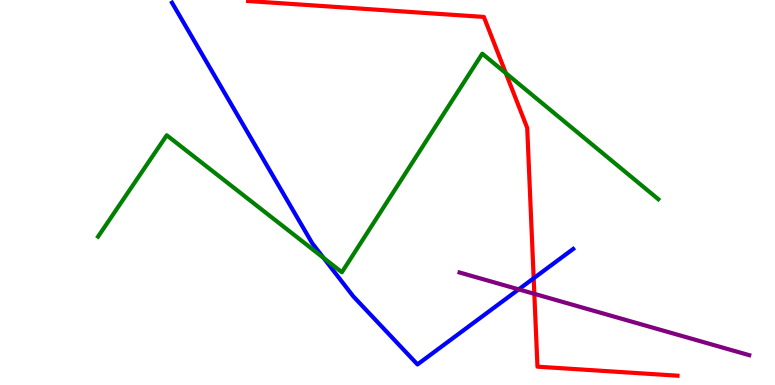[{'lines': ['blue', 'red'], 'intersections': [{'x': 6.89, 'y': 2.77}]}, {'lines': ['green', 'red'], 'intersections': [{'x': 6.53, 'y': 8.1}]}, {'lines': ['purple', 'red'], 'intersections': [{'x': 6.89, 'y': 2.37}]}, {'lines': ['blue', 'green'], 'intersections': [{'x': 4.17, 'y': 3.3}]}, {'lines': ['blue', 'purple'], 'intersections': [{'x': 6.69, 'y': 2.48}]}, {'lines': ['green', 'purple'], 'intersections': []}]